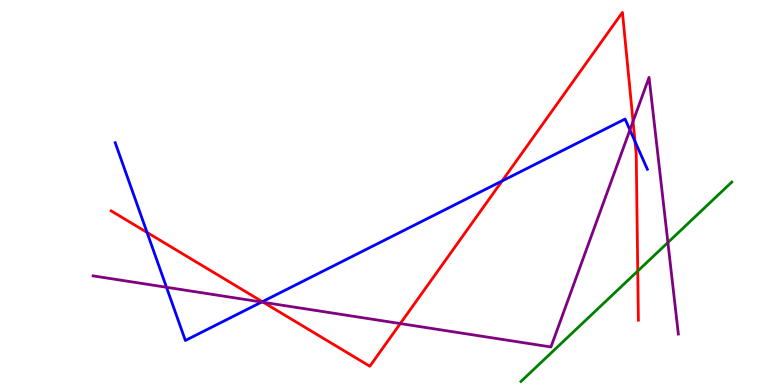[{'lines': ['blue', 'red'], 'intersections': [{'x': 1.9, 'y': 3.96}, {'x': 3.39, 'y': 2.16}, {'x': 6.48, 'y': 5.3}, {'x': 8.19, 'y': 6.33}]}, {'lines': ['green', 'red'], 'intersections': [{'x': 8.23, 'y': 2.96}]}, {'lines': ['purple', 'red'], 'intersections': [{'x': 3.4, 'y': 2.15}, {'x': 5.17, 'y': 1.6}, {'x': 8.17, 'y': 6.85}]}, {'lines': ['blue', 'green'], 'intersections': []}, {'lines': ['blue', 'purple'], 'intersections': [{'x': 2.15, 'y': 2.54}, {'x': 3.38, 'y': 2.15}, {'x': 8.13, 'y': 6.62}]}, {'lines': ['green', 'purple'], 'intersections': [{'x': 8.62, 'y': 3.7}]}]